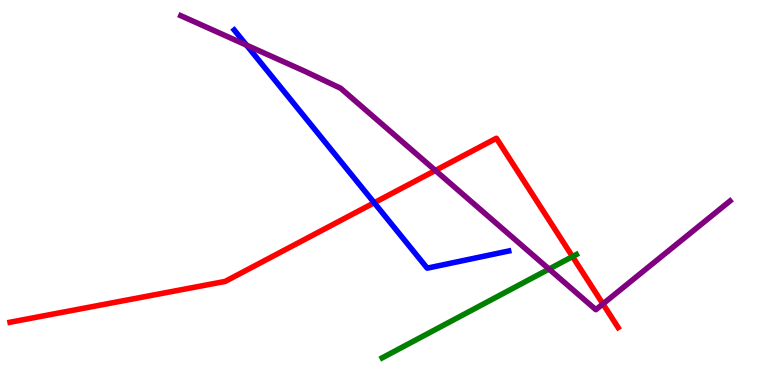[{'lines': ['blue', 'red'], 'intersections': [{'x': 4.83, 'y': 4.73}]}, {'lines': ['green', 'red'], 'intersections': [{'x': 7.39, 'y': 3.34}]}, {'lines': ['purple', 'red'], 'intersections': [{'x': 5.62, 'y': 5.57}, {'x': 7.78, 'y': 2.11}]}, {'lines': ['blue', 'green'], 'intersections': []}, {'lines': ['blue', 'purple'], 'intersections': [{'x': 3.18, 'y': 8.83}]}, {'lines': ['green', 'purple'], 'intersections': [{'x': 7.08, 'y': 3.01}]}]